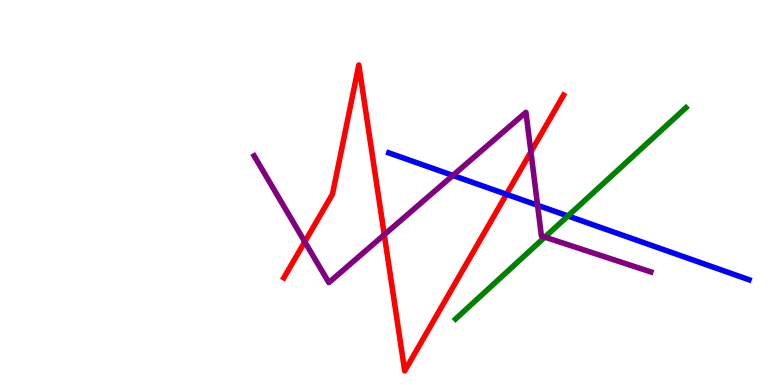[{'lines': ['blue', 'red'], 'intersections': [{'x': 6.53, 'y': 4.95}]}, {'lines': ['green', 'red'], 'intersections': []}, {'lines': ['purple', 'red'], 'intersections': [{'x': 3.93, 'y': 3.72}, {'x': 4.96, 'y': 3.9}, {'x': 6.85, 'y': 6.06}]}, {'lines': ['blue', 'green'], 'intersections': [{'x': 7.33, 'y': 4.39}]}, {'lines': ['blue', 'purple'], 'intersections': [{'x': 5.84, 'y': 5.44}, {'x': 6.94, 'y': 4.67}]}, {'lines': ['green', 'purple'], 'intersections': [{'x': 7.03, 'y': 3.84}]}]